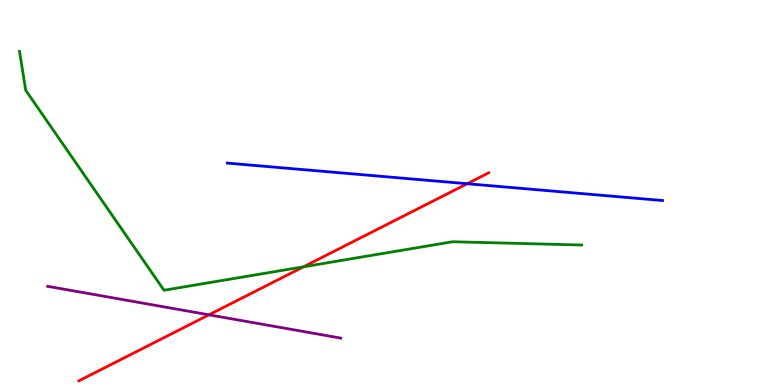[{'lines': ['blue', 'red'], 'intersections': [{'x': 6.03, 'y': 5.23}]}, {'lines': ['green', 'red'], 'intersections': [{'x': 3.92, 'y': 3.07}]}, {'lines': ['purple', 'red'], 'intersections': [{'x': 2.7, 'y': 1.82}]}, {'lines': ['blue', 'green'], 'intersections': []}, {'lines': ['blue', 'purple'], 'intersections': []}, {'lines': ['green', 'purple'], 'intersections': []}]